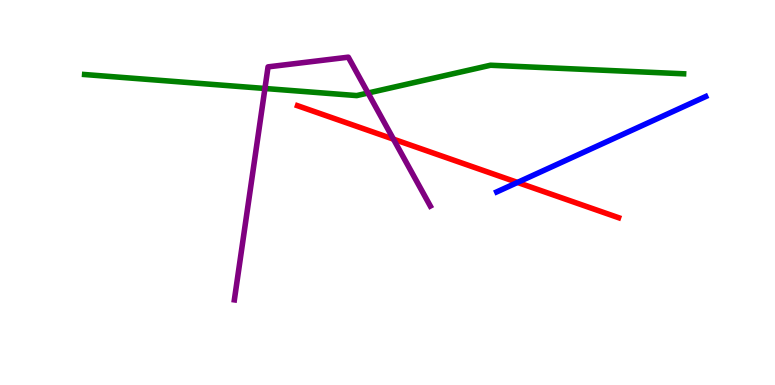[{'lines': ['blue', 'red'], 'intersections': [{'x': 6.68, 'y': 5.26}]}, {'lines': ['green', 'red'], 'intersections': []}, {'lines': ['purple', 'red'], 'intersections': [{'x': 5.08, 'y': 6.39}]}, {'lines': ['blue', 'green'], 'intersections': []}, {'lines': ['blue', 'purple'], 'intersections': []}, {'lines': ['green', 'purple'], 'intersections': [{'x': 3.42, 'y': 7.7}, {'x': 4.75, 'y': 7.58}]}]